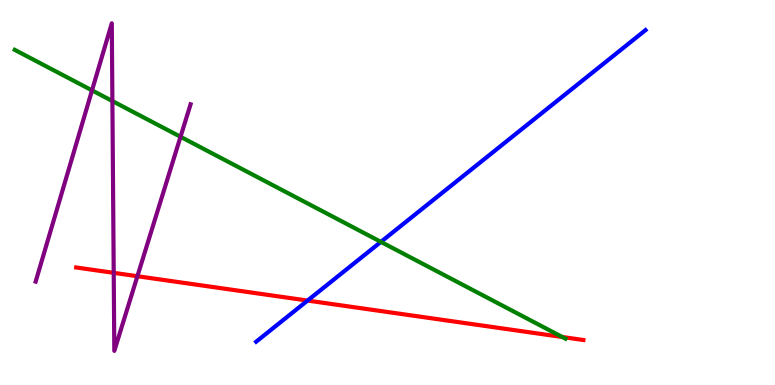[{'lines': ['blue', 'red'], 'intersections': [{'x': 3.97, 'y': 2.19}]}, {'lines': ['green', 'red'], 'intersections': [{'x': 7.26, 'y': 1.25}]}, {'lines': ['purple', 'red'], 'intersections': [{'x': 1.47, 'y': 2.91}, {'x': 1.77, 'y': 2.83}]}, {'lines': ['blue', 'green'], 'intersections': [{'x': 4.91, 'y': 3.72}]}, {'lines': ['blue', 'purple'], 'intersections': []}, {'lines': ['green', 'purple'], 'intersections': [{'x': 1.19, 'y': 7.65}, {'x': 1.45, 'y': 7.38}, {'x': 2.33, 'y': 6.45}]}]